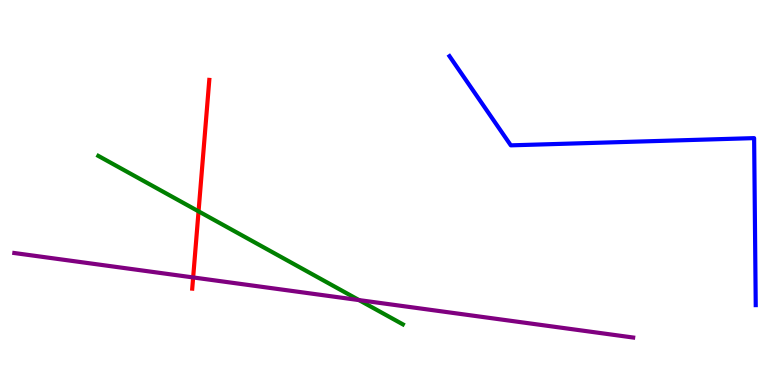[{'lines': ['blue', 'red'], 'intersections': []}, {'lines': ['green', 'red'], 'intersections': [{'x': 2.56, 'y': 4.51}]}, {'lines': ['purple', 'red'], 'intersections': [{'x': 2.49, 'y': 2.79}]}, {'lines': ['blue', 'green'], 'intersections': []}, {'lines': ['blue', 'purple'], 'intersections': []}, {'lines': ['green', 'purple'], 'intersections': [{'x': 4.63, 'y': 2.21}]}]